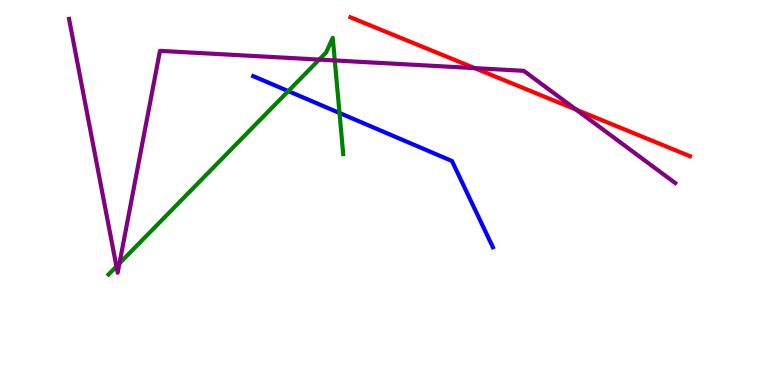[{'lines': ['blue', 'red'], 'intersections': []}, {'lines': ['green', 'red'], 'intersections': []}, {'lines': ['purple', 'red'], 'intersections': [{'x': 6.12, 'y': 8.23}, {'x': 7.43, 'y': 7.15}]}, {'lines': ['blue', 'green'], 'intersections': [{'x': 3.72, 'y': 7.63}, {'x': 4.38, 'y': 7.07}]}, {'lines': ['blue', 'purple'], 'intersections': []}, {'lines': ['green', 'purple'], 'intersections': [{'x': 1.5, 'y': 3.08}, {'x': 1.54, 'y': 3.16}, {'x': 4.12, 'y': 8.45}, {'x': 4.32, 'y': 8.43}]}]